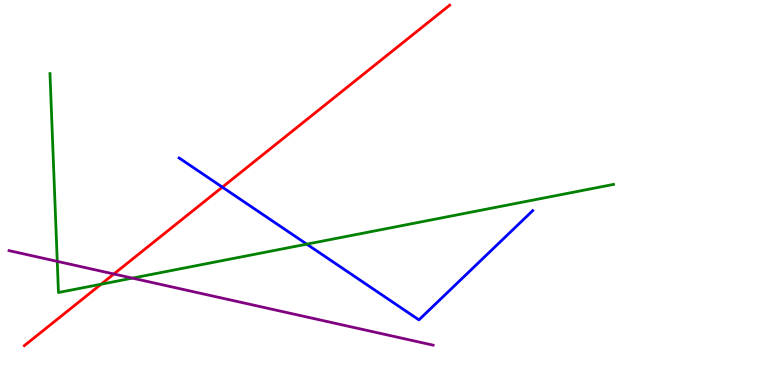[{'lines': ['blue', 'red'], 'intersections': [{'x': 2.87, 'y': 5.14}]}, {'lines': ['green', 'red'], 'intersections': [{'x': 1.3, 'y': 2.62}]}, {'lines': ['purple', 'red'], 'intersections': [{'x': 1.47, 'y': 2.88}]}, {'lines': ['blue', 'green'], 'intersections': [{'x': 3.96, 'y': 3.66}]}, {'lines': ['blue', 'purple'], 'intersections': []}, {'lines': ['green', 'purple'], 'intersections': [{'x': 0.739, 'y': 3.21}, {'x': 1.71, 'y': 2.78}]}]